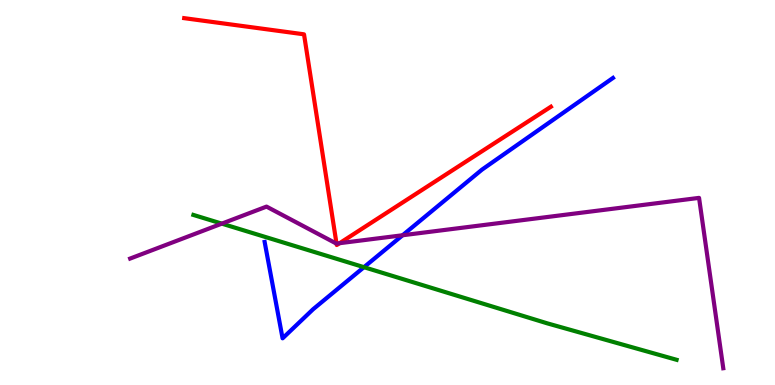[{'lines': ['blue', 'red'], 'intersections': []}, {'lines': ['green', 'red'], 'intersections': []}, {'lines': ['purple', 'red'], 'intersections': [{'x': 4.34, 'y': 3.67}, {'x': 4.38, 'y': 3.68}]}, {'lines': ['blue', 'green'], 'intersections': [{'x': 4.7, 'y': 3.06}]}, {'lines': ['blue', 'purple'], 'intersections': [{'x': 5.19, 'y': 3.89}]}, {'lines': ['green', 'purple'], 'intersections': [{'x': 2.86, 'y': 4.19}]}]